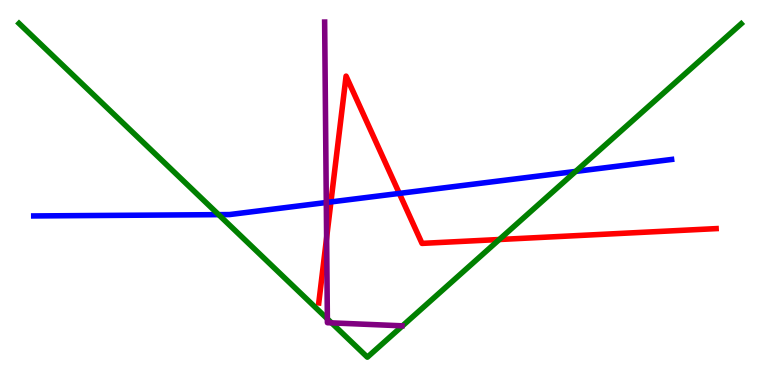[{'lines': ['blue', 'red'], 'intersections': [{'x': 4.27, 'y': 4.76}, {'x': 5.15, 'y': 4.98}]}, {'lines': ['green', 'red'], 'intersections': [{'x': 6.44, 'y': 3.78}]}, {'lines': ['purple', 'red'], 'intersections': [{'x': 4.21, 'y': 3.83}]}, {'lines': ['blue', 'green'], 'intersections': [{'x': 2.82, 'y': 4.42}, {'x': 7.43, 'y': 5.55}]}, {'lines': ['blue', 'purple'], 'intersections': [{'x': 4.21, 'y': 4.74}]}, {'lines': ['green', 'purple'], 'intersections': [{'x': 4.22, 'y': 1.72}, {'x': 4.28, 'y': 1.61}]}]